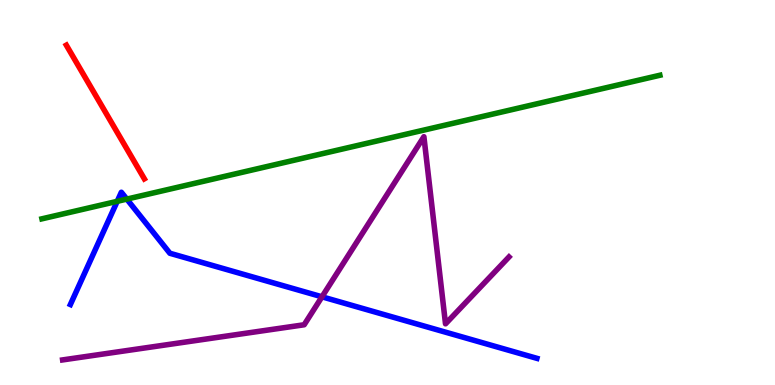[{'lines': ['blue', 'red'], 'intersections': []}, {'lines': ['green', 'red'], 'intersections': []}, {'lines': ['purple', 'red'], 'intersections': []}, {'lines': ['blue', 'green'], 'intersections': [{'x': 1.51, 'y': 4.77}, {'x': 1.64, 'y': 4.83}]}, {'lines': ['blue', 'purple'], 'intersections': [{'x': 4.15, 'y': 2.29}]}, {'lines': ['green', 'purple'], 'intersections': []}]